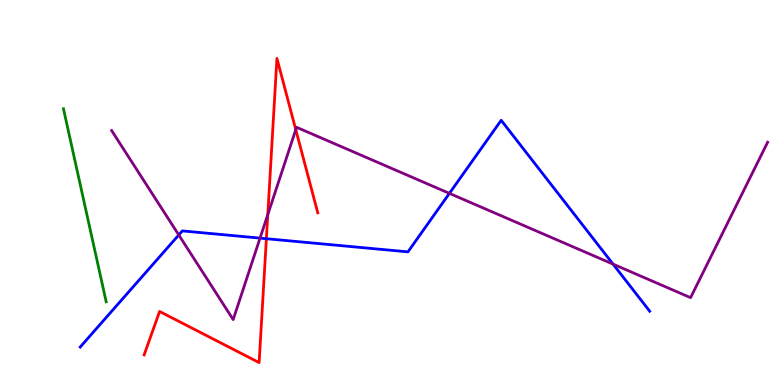[{'lines': ['blue', 'red'], 'intersections': [{'x': 3.44, 'y': 3.8}]}, {'lines': ['green', 'red'], 'intersections': []}, {'lines': ['purple', 'red'], 'intersections': [{'x': 3.46, 'y': 4.43}, {'x': 3.82, 'y': 6.63}]}, {'lines': ['blue', 'green'], 'intersections': []}, {'lines': ['blue', 'purple'], 'intersections': [{'x': 2.31, 'y': 3.9}, {'x': 3.36, 'y': 3.82}, {'x': 5.8, 'y': 4.98}, {'x': 7.91, 'y': 3.14}]}, {'lines': ['green', 'purple'], 'intersections': []}]